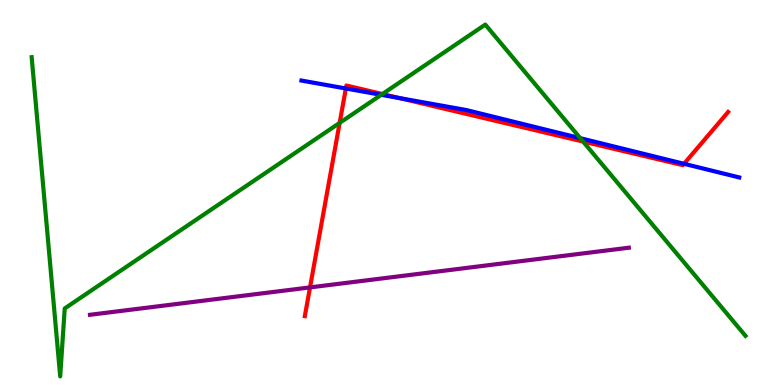[{'lines': ['blue', 'red'], 'intersections': [{'x': 4.46, 'y': 7.7}, {'x': 5.16, 'y': 7.45}, {'x': 8.83, 'y': 5.75}]}, {'lines': ['green', 'red'], 'intersections': [{'x': 4.38, 'y': 6.81}, {'x': 4.93, 'y': 7.56}, {'x': 7.52, 'y': 6.32}]}, {'lines': ['purple', 'red'], 'intersections': [{'x': 4.0, 'y': 2.53}]}, {'lines': ['blue', 'green'], 'intersections': [{'x': 4.92, 'y': 7.54}, {'x': 7.49, 'y': 6.41}]}, {'lines': ['blue', 'purple'], 'intersections': []}, {'lines': ['green', 'purple'], 'intersections': []}]